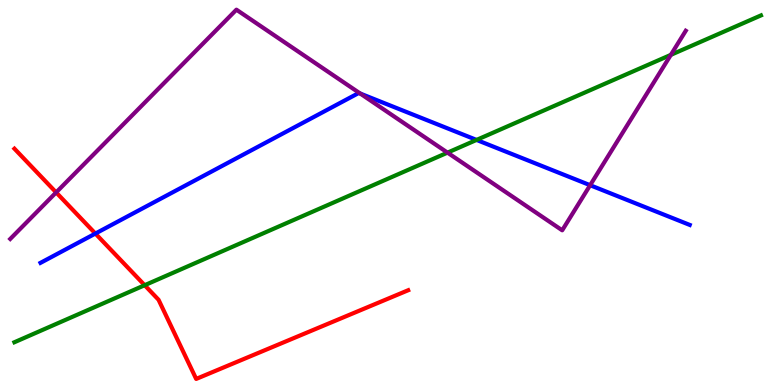[{'lines': ['blue', 'red'], 'intersections': [{'x': 1.23, 'y': 3.93}]}, {'lines': ['green', 'red'], 'intersections': [{'x': 1.87, 'y': 2.59}]}, {'lines': ['purple', 'red'], 'intersections': [{'x': 0.724, 'y': 5.0}]}, {'lines': ['blue', 'green'], 'intersections': [{'x': 6.15, 'y': 6.37}]}, {'lines': ['blue', 'purple'], 'intersections': [{'x': 4.65, 'y': 7.57}, {'x': 7.61, 'y': 5.19}]}, {'lines': ['green', 'purple'], 'intersections': [{'x': 5.77, 'y': 6.04}, {'x': 8.66, 'y': 8.57}]}]